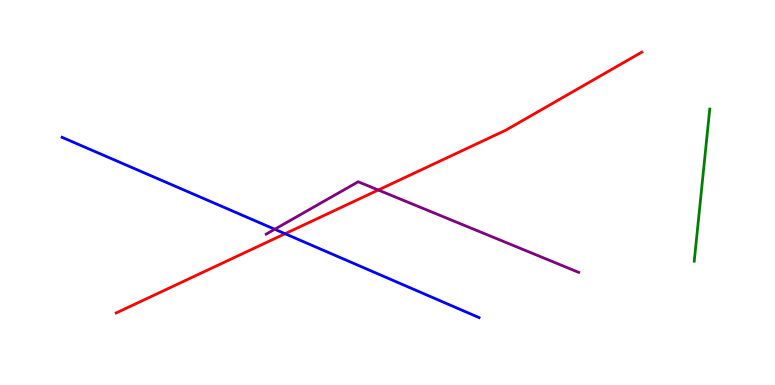[{'lines': ['blue', 'red'], 'intersections': [{'x': 3.68, 'y': 3.93}]}, {'lines': ['green', 'red'], 'intersections': []}, {'lines': ['purple', 'red'], 'intersections': [{'x': 4.88, 'y': 5.06}]}, {'lines': ['blue', 'green'], 'intersections': []}, {'lines': ['blue', 'purple'], 'intersections': [{'x': 3.55, 'y': 4.05}]}, {'lines': ['green', 'purple'], 'intersections': []}]